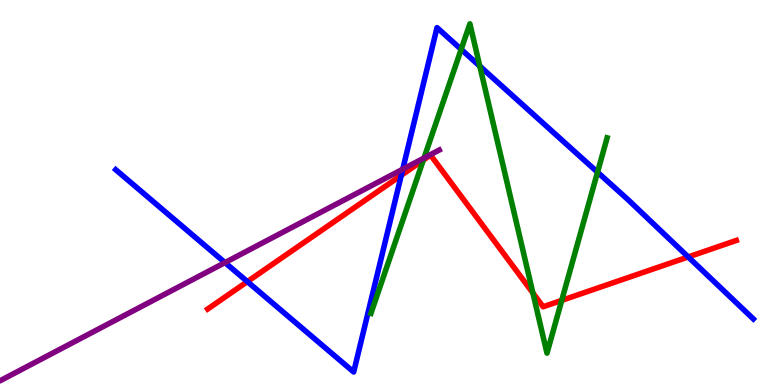[{'lines': ['blue', 'red'], 'intersections': [{'x': 3.19, 'y': 2.69}, {'x': 5.18, 'y': 5.45}, {'x': 8.88, 'y': 3.33}]}, {'lines': ['green', 'red'], 'intersections': [{'x': 5.46, 'y': 5.84}, {'x': 6.88, 'y': 2.39}, {'x': 7.25, 'y': 2.2}]}, {'lines': ['purple', 'red'], 'intersections': []}, {'lines': ['blue', 'green'], 'intersections': [{'x': 5.95, 'y': 8.72}, {'x': 6.19, 'y': 8.28}, {'x': 7.71, 'y': 5.53}]}, {'lines': ['blue', 'purple'], 'intersections': [{'x': 2.9, 'y': 3.18}, {'x': 5.2, 'y': 5.61}]}, {'lines': ['green', 'purple'], 'intersections': [{'x': 5.47, 'y': 5.9}]}]